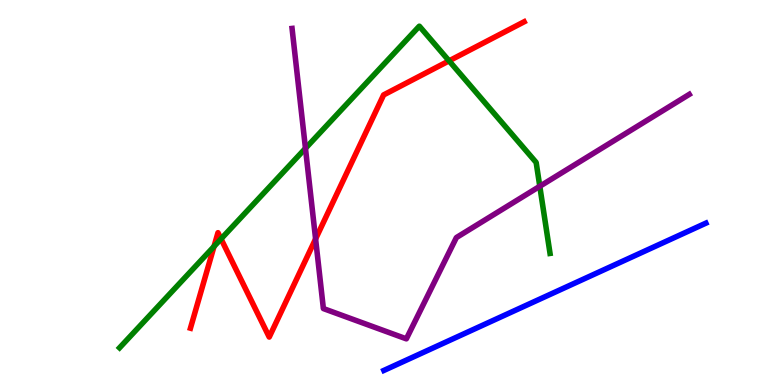[{'lines': ['blue', 'red'], 'intersections': []}, {'lines': ['green', 'red'], 'intersections': [{'x': 2.76, 'y': 3.6}, {'x': 2.85, 'y': 3.79}, {'x': 5.79, 'y': 8.42}]}, {'lines': ['purple', 'red'], 'intersections': [{'x': 4.07, 'y': 3.79}]}, {'lines': ['blue', 'green'], 'intersections': []}, {'lines': ['blue', 'purple'], 'intersections': []}, {'lines': ['green', 'purple'], 'intersections': [{'x': 3.94, 'y': 6.15}, {'x': 6.97, 'y': 5.16}]}]